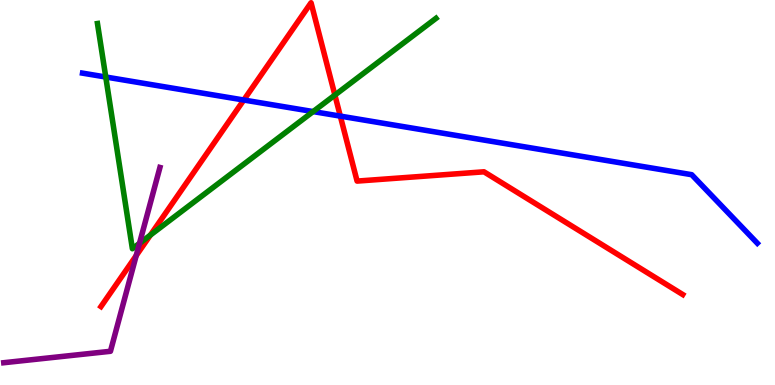[{'lines': ['blue', 'red'], 'intersections': [{'x': 3.15, 'y': 7.4}, {'x': 4.39, 'y': 6.98}]}, {'lines': ['green', 'red'], 'intersections': [{'x': 1.94, 'y': 3.89}, {'x': 4.32, 'y': 7.53}]}, {'lines': ['purple', 'red'], 'intersections': [{'x': 1.76, 'y': 3.36}]}, {'lines': ['blue', 'green'], 'intersections': [{'x': 1.36, 'y': 8.0}, {'x': 4.04, 'y': 7.1}]}, {'lines': ['blue', 'purple'], 'intersections': []}, {'lines': ['green', 'purple'], 'intersections': [{'x': 1.8, 'y': 3.68}]}]